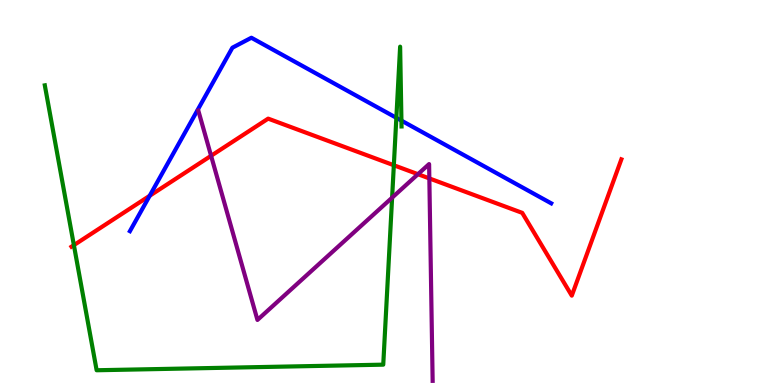[{'lines': ['blue', 'red'], 'intersections': [{'x': 1.93, 'y': 4.91}]}, {'lines': ['green', 'red'], 'intersections': [{'x': 0.953, 'y': 3.63}, {'x': 5.08, 'y': 5.71}]}, {'lines': ['purple', 'red'], 'intersections': [{'x': 2.72, 'y': 5.95}, {'x': 5.39, 'y': 5.48}, {'x': 5.54, 'y': 5.37}]}, {'lines': ['blue', 'green'], 'intersections': [{'x': 5.11, 'y': 6.94}, {'x': 5.18, 'y': 6.87}]}, {'lines': ['blue', 'purple'], 'intersections': []}, {'lines': ['green', 'purple'], 'intersections': [{'x': 5.06, 'y': 4.87}]}]